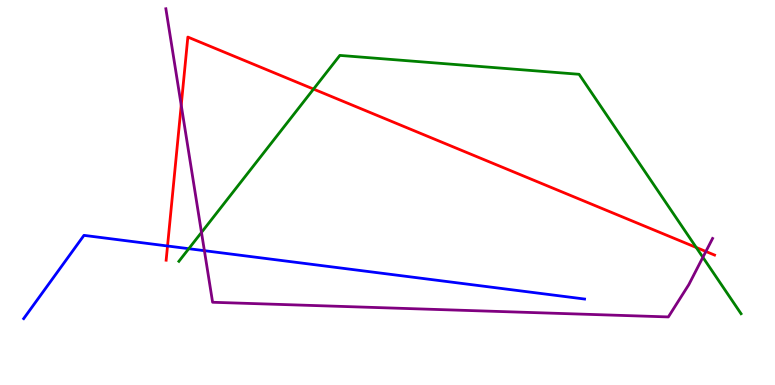[{'lines': ['blue', 'red'], 'intersections': [{'x': 2.16, 'y': 3.61}]}, {'lines': ['green', 'red'], 'intersections': [{'x': 4.05, 'y': 7.69}, {'x': 8.98, 'y': 3.57}]}, {'lines': ['purple', 'red'], 'intersections': [{'x': 2.34, 'y': 7.27}, {'x': 9.11, 'y': 3.47}]}, {'lines': ['blue', 'green'], 'intersections': [{'x': 2.44, 'y': 3.54}]}, {'lines': ['blue', 'purple'], 'intersections': [{'x': 2.64, 'y': 3.49}]}, {'lines': ['green', 'purple'], 'intersections': [{'x': 2.6, 'y': 3.96}, {'x': 9.07, 'y': 3.32}]}]